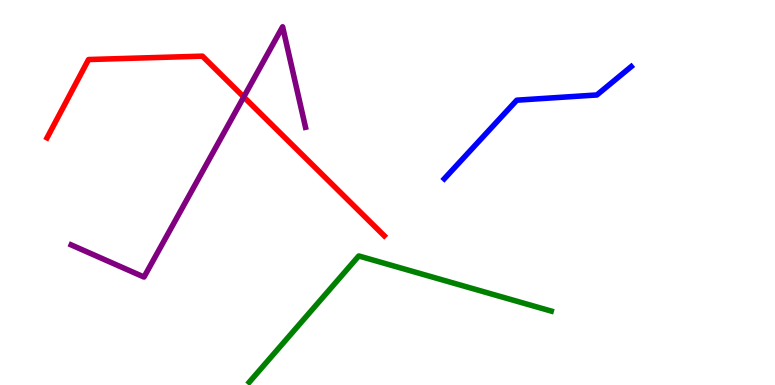[{'lines': ['blue', 'red'], 'intersections': []}, {'lines': ['green', 'red'], 'intersections': []}, {'lines': ['purple', 'red'], 'intersections': [{'x': 3.15, 'y': 7.48}]}, {'lines': ['blue', 'green'], 'intersections': []}, {'lines': ['blue', 'purple'], 'intersections': []}, {'lines': ['green', 'purple'], 'intersections': []}]